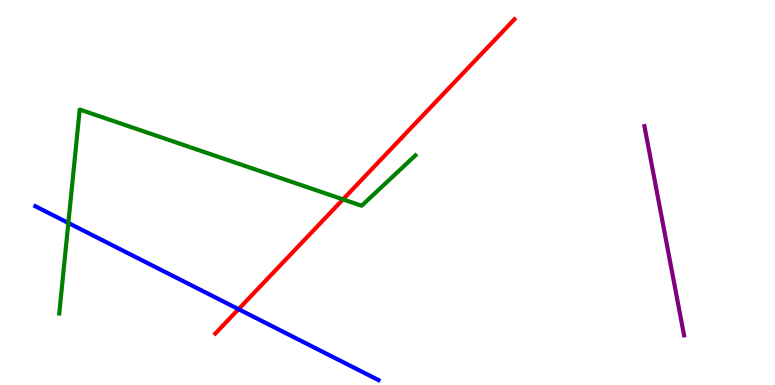[{'lines': ['blue', 'red'], 'intersections': [{'x': 3.08, 'y': 1.97}]}, {'lines': ['green', 'red'], 'intersections': [{'x': 4.43, 'y': 4.82}]}, {'lines': ['purple', 'red'], 'intersections': []}, {'lines': ['blue', 'green'], 'intersections': [{'x': 0.882, 'y': 4.21}]}, {'lines': ['blue', 'purple'], 'intersections': []}, {'lines': ['green', 'purple'], 'intersections': []}]